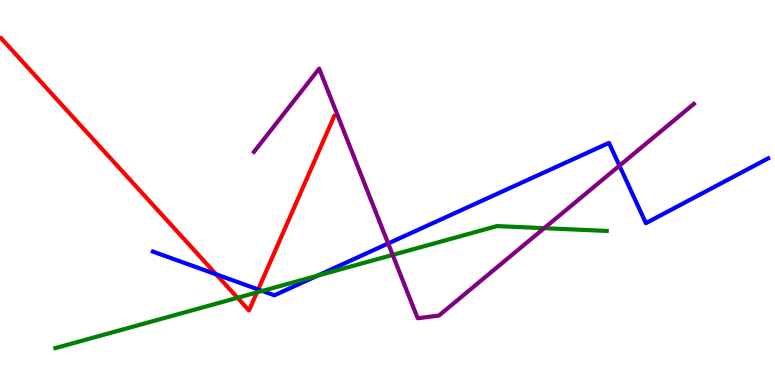[{'lines': ['blue', 'red'], 'intersections': [{'x': 2.79, 'y': 2.87}, {'x': 3.33, 'y': 2.48}]}, {'lines': ['green', 'red'], 'intersections': [{'x': 3.06, 'y': 2.27}, {'x': 3.31, 'y': 2.4}]}, {'lines': ['purple', 'red'], 'intersections': []}, {'lines': ['blue', 'green'], 'intersections': [{'x': 3.38, 'y': 2.44}, {'x': 4.1, 'y': 2.84}]}, {'lines': ['blue', 'purple'], 'intersections': [{'x': 5.01, 'y': 3.68}, {'x': 7.99, 'y': 5.7}]}, {'lines': ['green', 'purple'], 'intersections': [{'x': 5.07, 'y': 3.38}, {'x': 7.02, 'y': 4.07}]}]